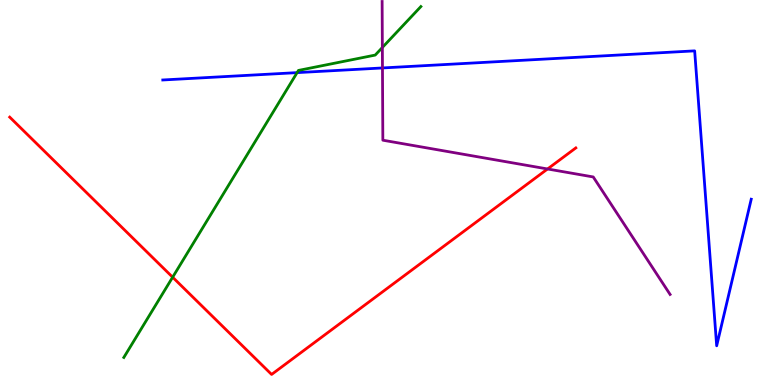[{'lines': ['blue', 'red'], 'intersections': []}, {'lines': ['green', 'red'], 'intersections': [{'x': 2.23, 'y': 2.8}]}, {'lines': ['purple', 'red'], 'intersections': [{'x': 7.07, 'y': 5.61}]}, {'lines': ['blue', 'green'], 'intersections': [{'x': 3.83, 'y': 8.11}]}, {'lines': ['blue', 'purple'], 'intersections': [{'x': 4.94, 'y': 8.23}]}, {'lines': ['green', 'purple'], 'intersections': [{'x': 4.93, 'y': 8.77}]}]